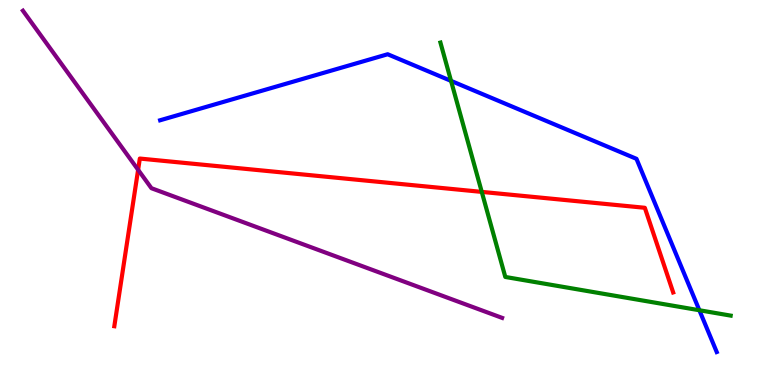[{'lines': ['blue', 'red'], 'intersections': []}, {'lines': ['green', 'red'], 'intersections': [{'x': 6.22, 'y': 5.02}]}, {'lines': ['purple', 'red'], 'intersections': [{'x': 1.78, 'y': 5.59}]}, {'lines': ['blue', 'green'], 'intersections': [{'x': 5.82, 'y': 7.9}, {'x': 9.02, 'y': 1.94}]}, {'lines': ['blue', 'purple'], 'intersections': []}, {'lines': ['green', 'purple'], 'intersections': []}]